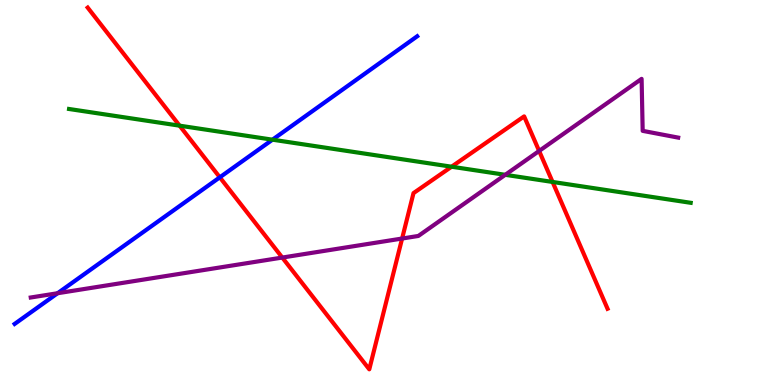[{'lines': ['blue', 'red'], 'intersections': [{'x': 2.84, 'y': 5.39}]}, {'lines': ['green', 'red'], 'intersections': [{'x': 2.32, 'y': 6.74}, {'x': 5.83, 'y': 5.67}, {'x': 7.13, 'y': 5.27}]}, {'lines': ['purple', 'red'], 'intersections': [{'x': 3.64, 'y': 3.31}, {'x': 5.19, 'y': 3.8}, {'x': 6.96, 'y': 6.08}]}, {'lines': ['blue', 'green'], 'intersections': [{'x': 3.52, 'y': 6.37}]}, {'lines': ['blue', 'purple'], 'intersections': [{'x': 0.743, 'y': 2.38}]}, {'lines': ['green', 'purple'], 'intersections': [{'x': 6.52, 'y': 5.46}]}]